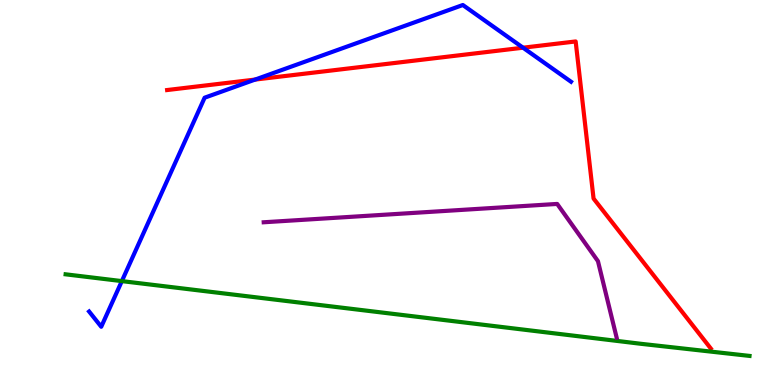[{'lines': ['blue', 'red'], 'intersections': [{'x': 3.29, 'y': 7.93}, {'x': 6.75, 'y': 8.76}]}, {'lines': ['green', 'red'], 'intersections': []}, {'lines': ['purple', 'red'], 'intersections': []}, {'lines': ['blue', 'green'], 'intersections': [{'x': 1.57, 'y': 2.7}]}, {'lines': ['blue', 'purple'], 'intersections': []}, {'lines': ['green', 'purple'], 'intersections': []}]